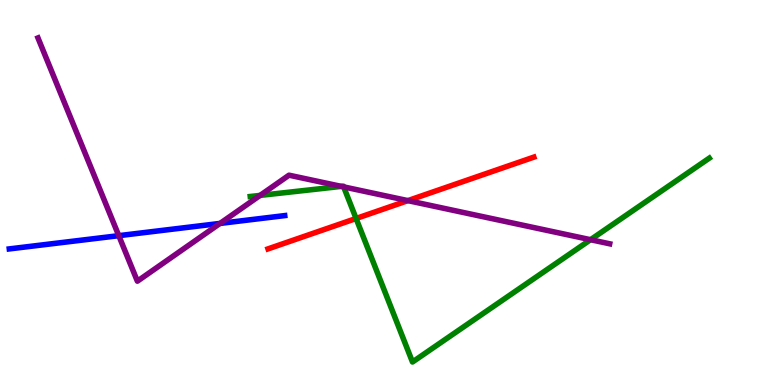[{'lines': ['blue', 'red'], 'intersections': []}, {'lines': ['green', 'red'], 'intersections': [{'x': 4.59, 'y': 4.32}]}, {'lines': ['purple', 'red'], 'intersections': [{'x': 5.26, 'y': 4.79}]}, {'lines': ['blue', 'green'], 'intersections': []}, {'lines': ['blue', 'purple'], 'intersections': [{'x': 1.53, 'y': 3.88}, {'x': 2.84, 'y': 4.2}]}, {'lines': ['green', 'purple'], 'intersections': [{'x': 3.36, 'y': 4.92}, {'x': 4.4, 'y': 5.16}, {'x': 4.43, 'y': 5.15}, {'x': 7.62, 'y': 3.77}]}]